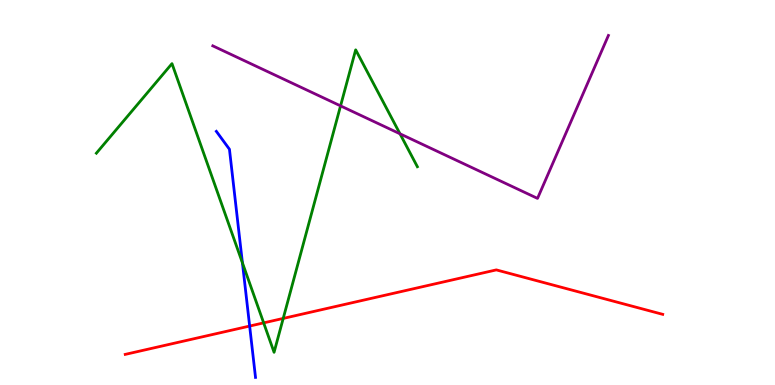[{'lines': ['blue', 'red'], 'intersections': [{'x': 3.22, 'y': 1.53}]}, {'lines': ['green', 'red'], 'intersections': [{'x': 3.4, 'y': 1.61}, {'x': 3.65, 'y': 1.73}]}, {'lines': ['purple', 'red'], 'intersections': []}, {'lines': ['blue', 'green'], 'intersections': [{'x': 3.13, 'y': 3.17}]}, {'lines': ['blue', 'purple'], 'intersections': []}, {'lines': ['green', 'purple'], 'intersections': [{'x': 4.39, 'y': 7.25}, {'x': 5.16, 'y': 6.52}]}]